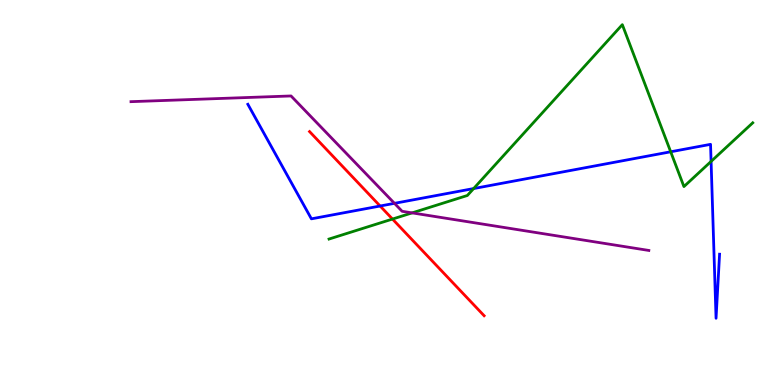[{'lines': ['blue', 'red'], 'intersections': [{'x': 4.9, 'y': 4.65}]}, {'lines': ['green', 'red'], 'intersections': [{'x': 5.06, 'y': 4.31}]}, {'lines': ['purple', 'red'], 'intersections': []}, {'lines': ['blue', 'green'], 'intersections': [{'x': 6.11, 'y': 5.1}, {'x': 8.65, 'y': 6.06}, {'x': 9.18, 'y': 5.81}]}, {'lines': ['blue', 'purple'], 'intersections': [{'x': 5.09, 'y': 4.72}]}, {'lines': ['green', 'purple'], 'intersections': [{'x': 5.32, 'y': 4.47}]}]